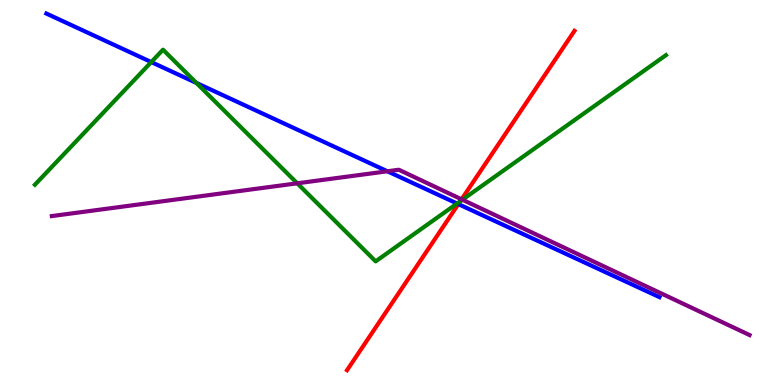[{'lines': ['blue', 'red'], 'intersections': [{'x': 5.91, 'y': 4.7}]}, {'lines': ['green', 'red'], 'intersections': [{'x': 5.94, 'y': 4.77}]}, {'lines': ['purple', 'red'], 'intersections': [{'x': 5.96, 'y': 4.82}]}, {'lines': ['blue', 'green'], 'intersections': [{'x': 1.95, 'y': 8.39}, {'x': 2.53, 'y': 7.85}, {'x': 5.9, 'y': 4.71}]}, {'lines': ['blue', 'purple'], 'intersections': [{'x': 5.0, 'y': 5.55}]}, {'lines': ['green', 'purple'], 'intersections': [{'x': 3.84, 'y': 5.24}, {'x': 5.97, 'y': 4.81}]}]